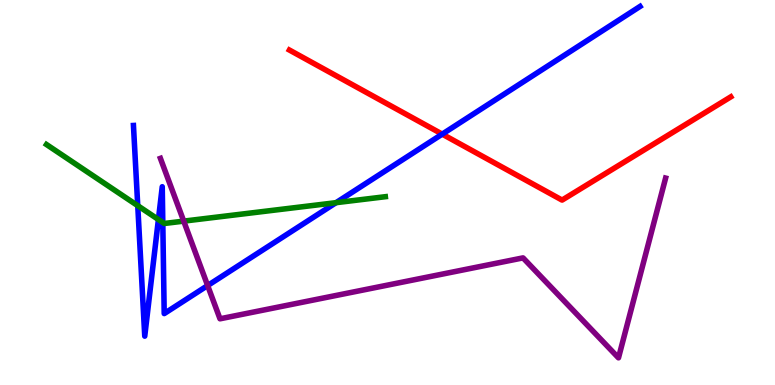[{'lines': ['blue', 'red'], 'intersections': [{'x': 5.71, 'y': 6.52}]}, {'lines': ['green', 'red'], 'intersections': []}, {'lines': ['purple', 'red'], 'intersections': []}, {'lines': ['blue', 'green'], 'intersections': [{'x': 1.78, 'y': 4.66}, {'x': 2.04, 'y': 4.3}, {'x': 2.1, 'y': 4.22}, {'x': 4.34, 'y': 4.74}]}, {'lines': ['blue', 'purple'], 'intersections': [{'x': 2.68, 'y': 2.58}]}, {'lines': ['green', 'purple'], 'intersections': [{'x': 2.37, 'y': 4.26}]}]